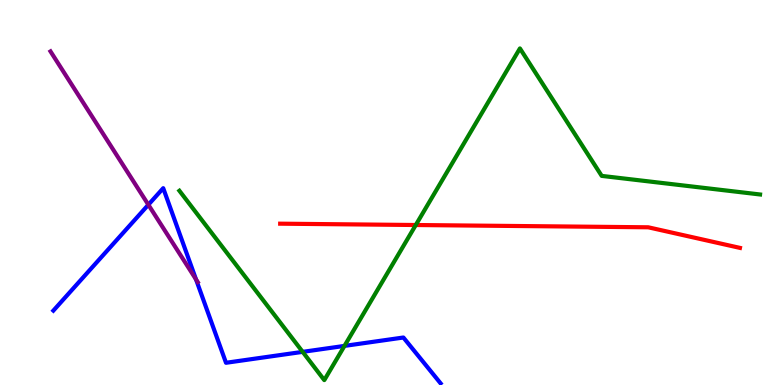[{'lines': ['blue', 'red'], 'intersections': []}, {'lines': ['green', 'red'], 'intersections': [{'x': 5.36, 'y': 4.16}]}, {'lines': ['purple', 'red'], 'intersections': []}, {'lines': ['blue', 'green'], 'intersections': [{'x': 3.91, 'y': 0.861}, {'x': 4.44, 'y': 1.02}]}, {'lines': ['blue', 'purple'], 'intersections': [{'x': 1.91, 'y': 4.68}, {'x': 2.53, 'y': 2.74}]}, {'lines': ['green', 'purple'], 'intersections': []}]